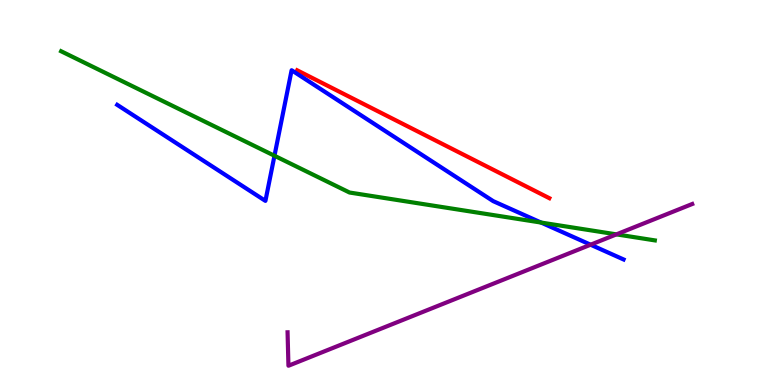[{'lines': ['blue', 'red'], 'intersections': []}, {'lines': ['green', 'red'], 'intersections': []}, {'lines': ['purple', 'red'], 'intersections': []}, {'lines': ['blue', 'green'], 'intersections': [{'x': 3.54, 'y': 5.95}, {'x': 6.98, 'y': 4.22}]}, {'lines': ['blue', 'purple'], 'intersections': [{'x': 7.62, 'y': 3.64}]}, {'lines': ['green', 'purple'], 'intersections': [{'x': 7.95, 'y': 3.91}]}]